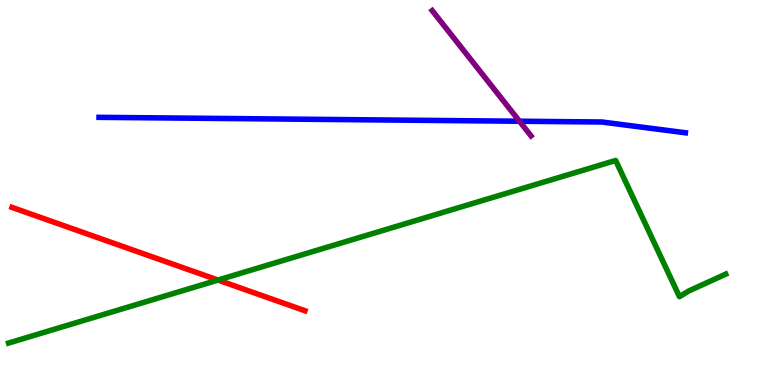[{'lines': ['blue', 'red'], 'intersections': []}, {'lines': ['green', 'red'], 'intersections': [{'x': 2.81, 'y': 2.73}]}, {'lines': ['purple', 'red'], 'intersections': []}, {'lines': ['blue', 'green'], 'intersections': []}, {'lines': ['blue', 'purple'], 'intersections': [{'x': 6.7, 'y': 6.85}]}, {'lines': ['green', 'purple'], 'intersections': []}]